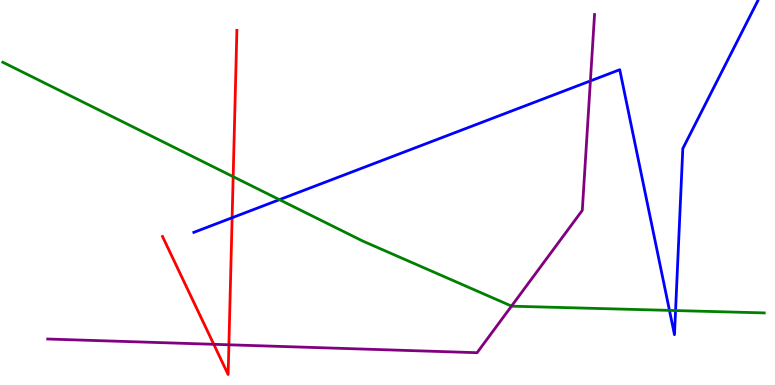[{'lines': ['blue', 'red'], 'intersections': [{'x': 3.0, 'y': 4.34}]}, {'lines': ['green', 'red'], 'intersections': [{'x': 3.01, 'y': 5.41}]}, {'lines': ['purple', 'red'], 'intersections': [{'x': 2.76, 'y': 1.06}, {'x': 2.95, 'y': 1.04}]}, {'lines': ['blue', 'green'], 'intersections': [{'x': 3.61, 'y': 4.81}, {'x': 8.64, 'y': 1.94}, {'x': 8.72, 'y': 1.93}]}, {'lines': ['blue', 'purple'], 'intersections': [{'x': 7.62, 'y': 7.9}]}, {'lines': ['green', 'purple'], 'intersections': [{'x': 6.6, 'y': 2.05}]}]